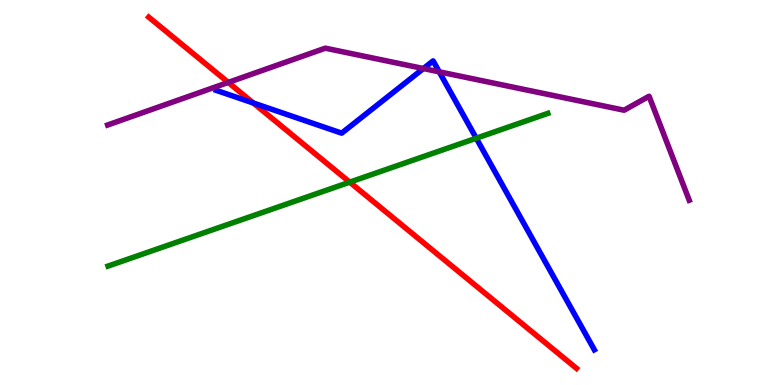[{'lines': ['blue', 'red'], 'intersections': [{'x': 3.27, 'y': 7.32}]}, {'lines': ['green', 'red'], 'intersections': [{'x': 4.51, 'y': 5.27}]}, {'lines': ['purple', 'red'], 'intersections': [{'x': 2.95, 'y': 7.86}]}, {'lines': ['blue', 'green'], 'intersections': [{'x': 6.15, 'y': 6.41}]}, {'lines': ['blue', 'purple'], 'intersections': [{'x': 5.46, 'y': 8.22}, {'x': 5.67, 'y': 8.13}]}, {'lines': ['green', 'purple'], 'intersections': []}]